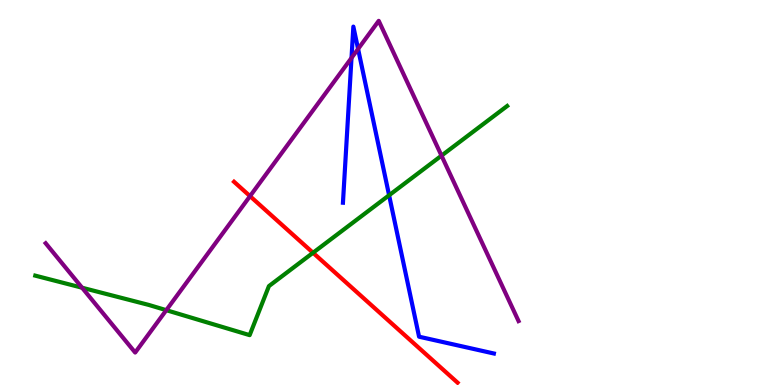[{'lines': ['blue', 'red'], 'intersections': []}, {'lines': ['green', 'red'], 'intersections': [{'x': 4.04, 'y': 3.43}]}, {'lines': ['purple', 'red'], 'intersections': [{'x': 3.23, 'y': 4.91}]}, {'lines': ['blue', 'green'], 'intersections': [{'x': 5.02, 'y': 4.93}]}, {'lines': ['blue', 'purple'], 'intersections': [{'x': 4.54, 'y': 8.5}, {'x': 4.62, 'y': 8.73}]}, {'lines': ['green', 'purple'], 'intersections': [{'x': 1.06, 'y': 2.53}, {'x': 2.15, 'y': 1.94}, {'x': 5.7, 'y': 5.96}]}]